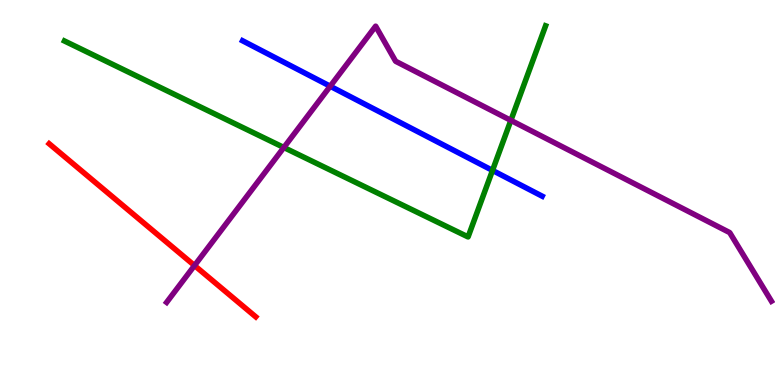[{'lines': ['blue', 'red'], 'intersections': []}, {'lines': ['green', 'red'], 'intersections': []}, {'lines': ['purple', 'red'], 'intersections': [{'x': 2.51, 'y': 3.1}]}, {'lines': ['blue', 'green'], 'intersections': [{'x': 6.35, 'y': 5.57}]}, {'lines': ['blue', 'purple'], 'intersections': [{'x': 4.26, 'y': 7.76}]}, {'lines': ['green', 'purple'], 'intersections': [{'x': 3.66, 'y': 6.17}, {'x': 6.59, 'y': 6.87}]}]